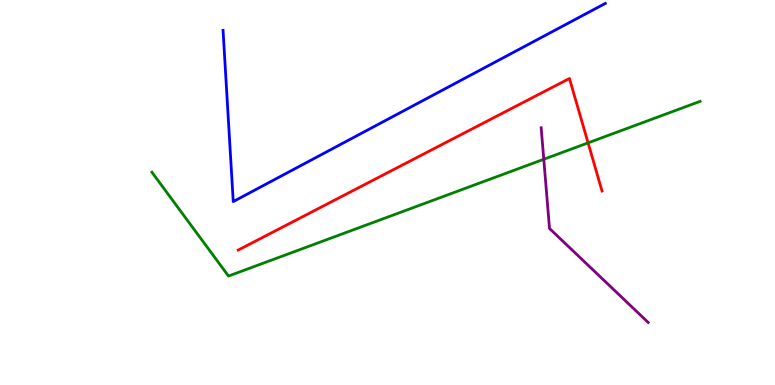[{'lines': ['blue', 'red'], 'intersections': []}, {'lines': ['green', 'red'], 'intersections': [{'x': 7.59, 'y': 6.29}]}, {'lines': ['purple', 'red'], 'intersections': []}, {'lines': ['blue', 'green'], 'intersections': []}, {'lines': ['blue', 'purple'], 'intersections': []}, {'lines': ['green', 'purple'], 'intersections': [{'x': 7.02, 'y': 5.86}]}]